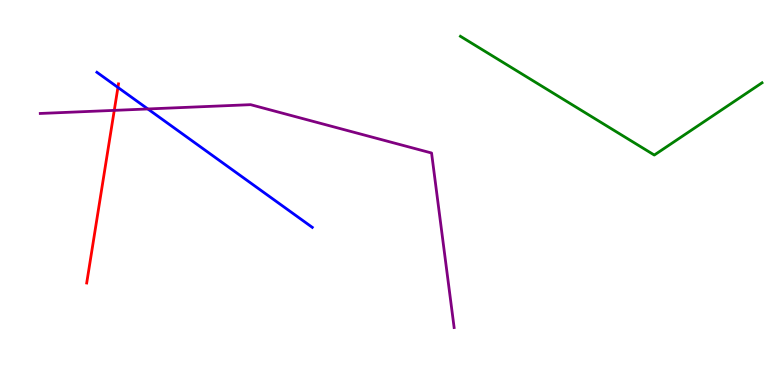[{'lines': ['blue', 'red'], 'intersections': [{'x': 1.52, 'y': 7.73}]}, {'lines': ['green', 'red'], 'intersections': []}, {'lines': ['purple', 'red'], 'intersections': [{'x': 1.47, 'y': 7.13}]}, {'lines': ['blue', 'green'], 'intersections': []}, {'lines': ['blue', 'purple'], 'intersections': [{'x': 1.91, 'y': 7.17}]}, {'lines': ['green', 'purple'], 'intersections': []}]